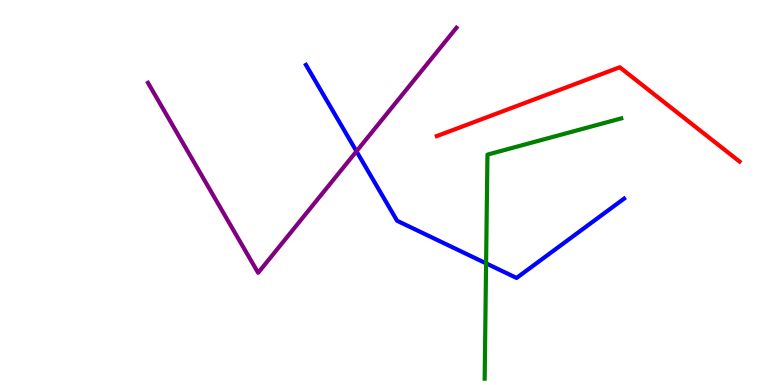[{'lines': ['blue', 'red'], 'intersections': []}, {'lines': ['green', 'red'], 'intersections': []}, {'lines': ['purple', 'red'], 'intersections': []}, {'lines': ['blue', 'green'], 'intersections': [{'x': 6.27, 'y': 3.16}]}, {'lines': ['blue', 'purple'], 'intersections': [{'x': 4.6, 'y': 6.07}]}, {'lines': ['green', 'purple'], 'intersections': []}]